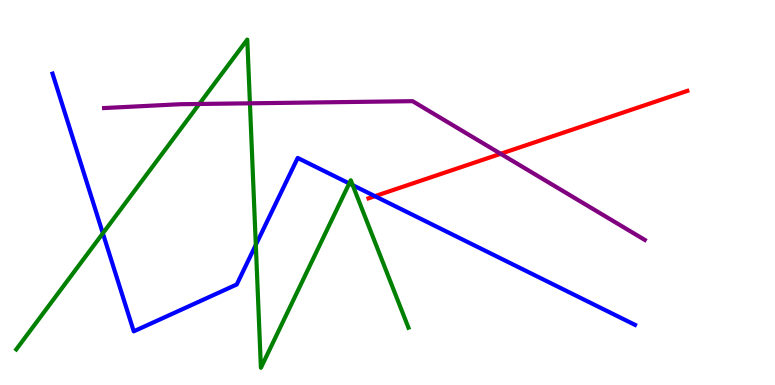[{'lines': ['blue', 'red'], 'intersections': [{'x': 4.84, 'y': 4.9}]}, {'lines': ['green', 'red'], 'intersections': []}, {'lines': ['purple', 'red'], 'intersections': [{'x': 6.46, 'y': 6.01}]}, {'lines': ['blue', 'green'], 'intersections': [{'x': 1.33, 'y': 3.94}, {'x': 3.3, 'y': 3.64}, {'x': 4.51, 'y': 5.24}, {'x': 4.55, 'y': 5.19}]}, {'lines': ['blue', 'purple'], 'intersections': []}, {'lines': ['green', 'purple'], 'intersections': [{'x': 2.57, 'y': 7.3}, {'x': 3.22, 'y': 7.32}]}]